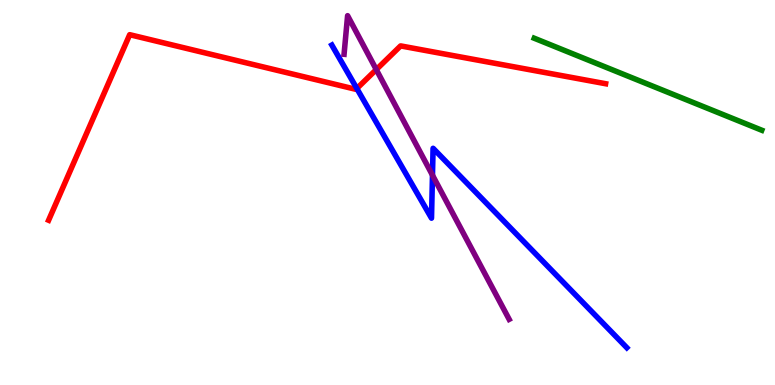[{'lines': ['blue', 'red'], 'intersections': [{'x': 4.6, 'y': 7.7}]}, {'lines': ['green', 'red'], 'intersections': []}, {'lines': ['purple', 'red'], 'intersections': [{'x': 4.86, 'y': 8.19}]}, {'lines': ['blue', 'green'], 'intersections': []}, {'lines': ['blue', 'purple'], 'intersections': [{'x': 5.58, 'y': 5.45}]}, {'lines': ['green', 'purple'], 'intersections': []}]